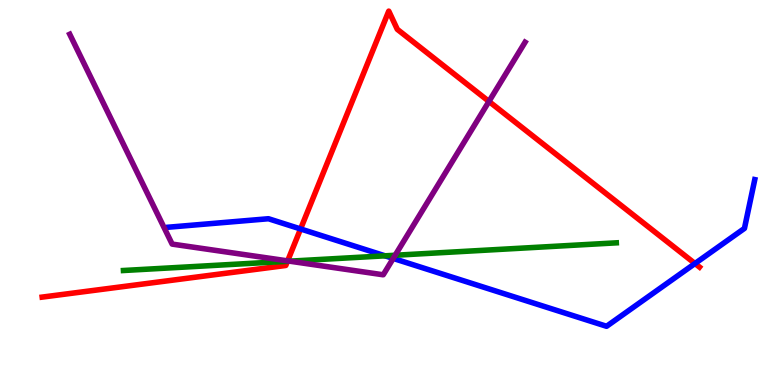[{'lines': ['blue', 'red'], 'intersections': [{'x': 3.88, 'y': 4.05}, {'x': 8.97, 'y': 3.16}]}, {'lines': ['green', 'red'], 'intersections': [{'x': 3.71, 'y': 3.21}]}, {'lines': ['purple', 'red'], 'intersections': [{'x': 3.71, 'y': 3.22}, {'x': 6.31, 'y': 7.37}]}, {'lines': ['blue', 'green'], 'intersections': [{'x': 4.97, 'y': 3.36}]}, {'lines': ['blue', 'purple'], 'intersections': [{'x': 5.07, 'y': 3.29}]}, {'lines': ['green', 'purple'], 'intersections': [{'x': 3.74, 'y': 3.22}, {'x': 5.1, 'y': 3.37}]}]